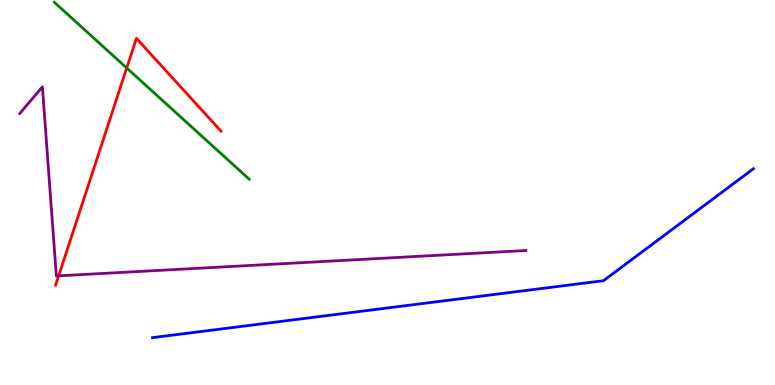[{'lines': ['blue', 'red'], 'intersections': []}, {'lines': ['green', 'red'], 'intersections': [{'x': 1.64, 'y': 8.23}]}, {'lines': ['purple', 'red'], 'intersections': [{'x': 0.757, 'y': 2.84}]}, {'lines': ['blue', 'green'], 'intersections': []}, {'lines': ['blue', 'purple'], 'intersections': []}, {'lines': ['green', 'purple'], 'intersections': []}]